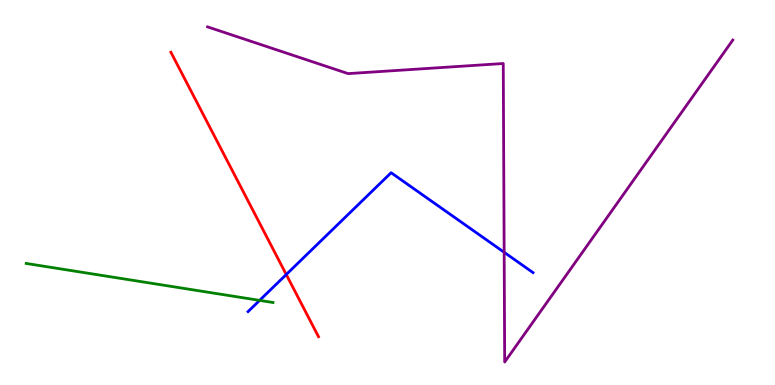[{'lines': ['blue', 'red'], 'intersections': [{'x': 3.69, 'y': 2.87}]}, {'lines': ['green', 'red'], 'intersections': []}, {'lines': ['purple', 'red'], 'intersections': []}, {'lines': ['blue', 'green'], 'intersections': [{'x': 3.35, 'y': 2.2}]}, {'lines': ['blue', 'purple'], 'intersections': [{'x': 6.51, 'y': 3.45}]}, {'lines': ['green', 'purple'], 'intersections': []}]